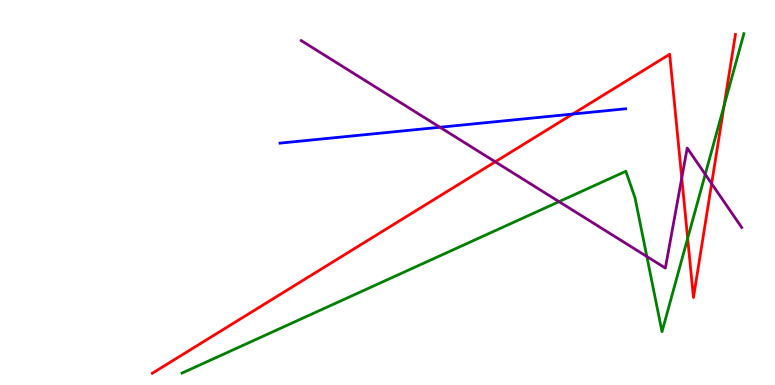[{'lines': ['blue', 'red'], 'intersections': [{'x': 7.39, 'y': 7.04}]}, {'lines': ['green', 'red'], 'intersections': [{'x': 8.87, 'y': 3.81}, {'x': 9.34, 'y': 7.25}]}, {'lines': ['purple', 'red'], 'intersections': [{'x': 6.39, 'y': 5.8}, {'x': 8.8, 'y': 5.38}, {'x': 9.18, 'y': 5.23}]}, {'lines': ['blue', 'green'], 'intersections': []}, {'lines': ['blue', 'purple'], 'intersections': [{'x': 5.68, 'y': 6.7}]}, {'lines': ['green', 'purple'], 'intersections': [{'x': 7.21, 'y': 4.76}, {'x': 8.35, 'y': 3.34}, {'x': 9.1, 'y': 5.47}]}]